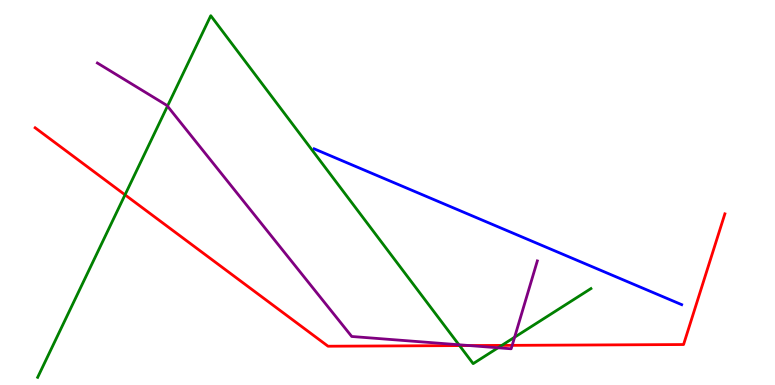[{'lines': ['blue', 'red'], 'intersections': []}, {'lines': ['green', 'red'], 'intersections': [{'x': 1.61, 'y': 4.94}, {'x': 5.93, 'y': 1.02}, {'x': 6.47, 'y': 1.03}]}, {'lines': ['purple', 'red'], 'intersections': [{'x': 6.05, 'y': 1.02}, {'x': 6.61, 'y': 1.03}]}, {'lines': ['blue', 'green'], 'intersections': []}, {'lines': ['blue', 'purple'], 'intersections': []}, {'lines': ['green', 'purple'], 'intersections': [{'x': 2.16, 'y': 7.24}, {'x': 5.92, 'y': 1.05}, {'x': 6.43, 'y': 0.967}, {'x': 6.64, 'y': 1.24}]}]